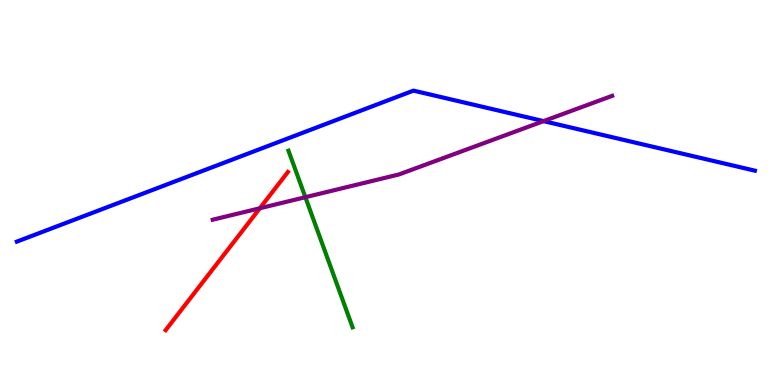[{'lines': ['blue', 'red'], 'intersections': []}, {'lines': ['green', 'red'], 'intersections': []}, {'lines': ['purple', 'red'], 'intersections': [{'x': 3.35, 'y': 4.59}]}, {'lines': ['blue', 'green'], 'intersections': []}, {'lines': ['blue', 'purple'], 'intersections': [{'x': 7.01, 'y': 6.85}]}, {'lines': ['green', 'purple'], 'intersections': [{'x': 3.94, 'y': 4.88}]}]